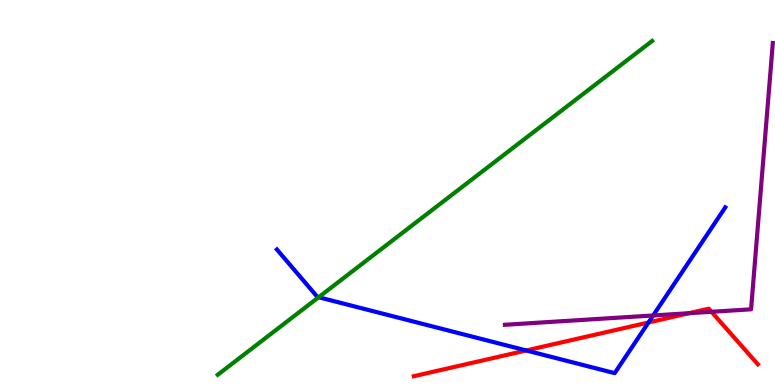[{'lines': ['blue', 'red'], 'intersections': [{'x': 6.79, 'y': 0.897}, {'x': 8.37, 'y': 1.62}]}, {'lines': ['green', 'red'], 'intersections': []}, {'lines': ['purple', 'red'], 'intersections': [{'x': 8.89, 'y': 1.86}, {'x': 9.18, 'y': 1.9}]}, {'lines': ['blue', 'green'], 'intersections': [{'x': 4.11, 'y': 2.28}]}, {'lines': ['blue', 'purple'], 'intersections': [{'x': 8.43, 'y': 1.81}]}, {'lines': ['green', 'purple'], 'intersections': []}]